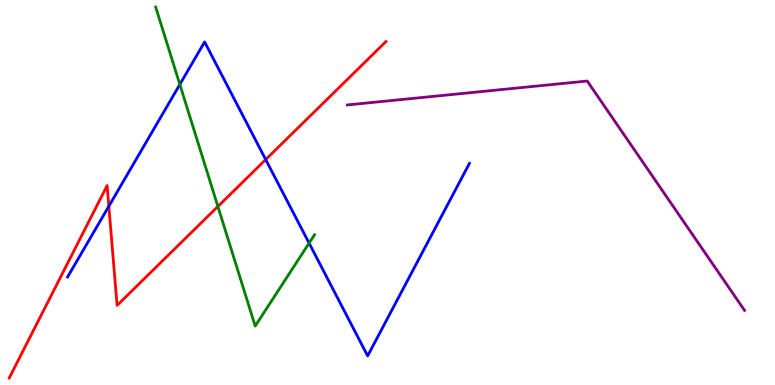[{'lines': ['blue', 'red'], 'intersections': [{'x': 1.4, 'y': 4.64}, {'x': 3.43, 'y': 5.86}]}, {'lines': ['green', 'red'], 'intersections': [{'x': 2.81, 'y': 4.64}]}, {'lines': ['purple', 'red'], 'intersections': []}, {'lines': ['blue', 'green'], 'intersections': [{'x': 2.32, 'y': 7.81}, {'x': 3.99, 'y': 3.69}]}, {'lines': ['blue', 'purple'], 'intersections': []}, {'lines': ['green', 'purple'], 'intersections': []}]